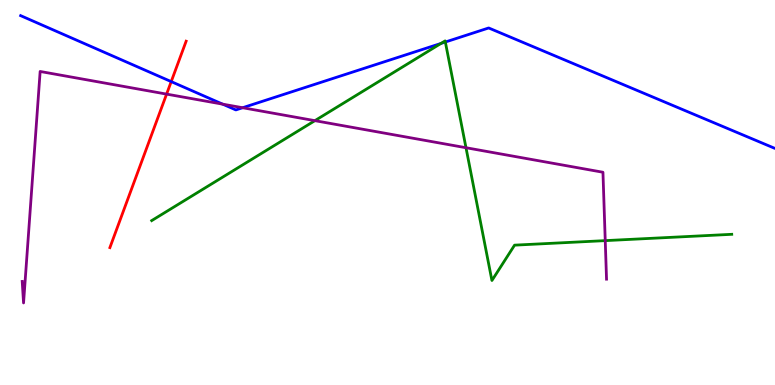[{'lines': ['blue', 'red'], 'intersections': [{'x': 2.21, 'y': 7.88}]}, {'lines': ['green', 'red'], 'intersections': []}, {'lines': ['purple', 'red'], 'intersections': [{'x': 2.15, 'y': 7.56}]}, {'lines': ['blue', 'green'], 'intersections': [{'x': 5.69, 'y': 8.87}, {'x': 5.75, 'y': 8.91}]}, {'lines': ['blue', 'purple'], 'intersections': [{'x': 2.87, 'y': 7.29}, {'x': 3.13, 'y': 7.2}]}, {'lines': ['green', 'purple'], 'intersections': [{'x': 4.06, 'y': 6.87}, {'x': 6.01, 'y': 6.16}, {'x': 7.81, 'y': 3.75}]}]